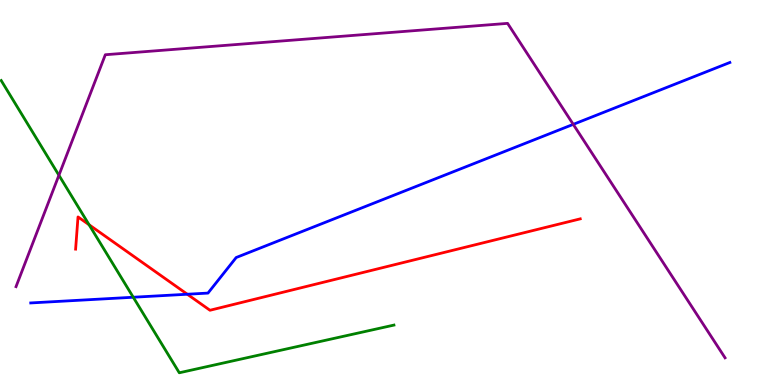[{'lines': ['blue', 'red'], 'intersections': [{'x': 2.42, 'y': 2.36}]}, {'lines': ['green', 'red'], 'intersections': [{'x': 1.15, 'y': 4.16}]}, {'lines': ['purple', 'red'], 'intersections': []}, {'lines': ['blue', 'green'], 'intersections': [{'x': 1.72, 'y': 2.28}]}, {'lines': ['blue', 'purple'], 'intersections': [{'x': 7.4, 'y': 6.77}]}, {'lines': ['green', 'purple'], 'intersections': [{'x': 0.76, 'y': 5.45}]}]